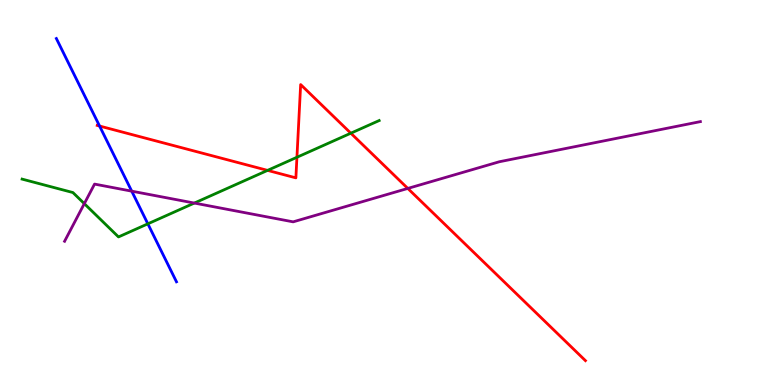[{'lines': ['blue', 'red'], 'intersections': [{'x': 1.28, 'y': 6.73}]}, {'lines': ['green', 'red'], 'intersections': [{'x': 3.45, 'y': 5.57}, {'x': 3.83, 'y': 5.92}, {'x': 4.53, 'y': 6.54}]}, {'lines': ['purple', 'red'], 'intersections': [{'x': 5.26, 'y': 5.11}]}, {'lines': ['blue', 'green'], 'intersections': [{'x': 1.91, 'y': 4.19}]}, {'lines': ['blue', 'purple'], 'intersections': [{'x': 1.7, 'y': 5.03}]}, {'lines': ['green', 'purple'], 'intersections': [{'x': 1.09, 'y': 4.71}, {'x': 2.51, 'y': 4.73}]}]